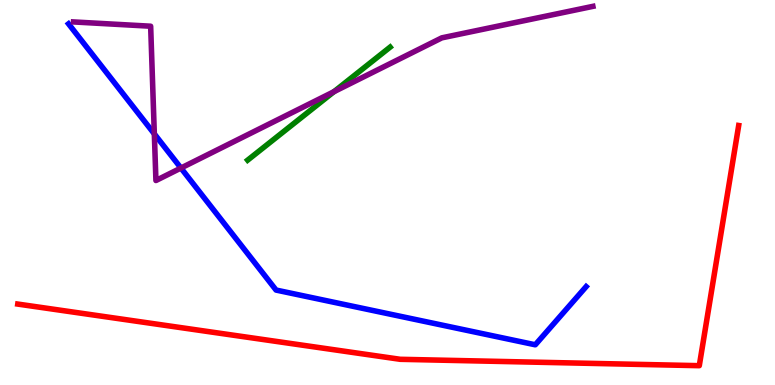[{'lines': ['blue', 'red'], 'intersections': []}, {'lines': ['green', 'red'], 'intersections': []}, {'lines': ['purple', 'red'], 'intersections': []}, {'lines': ['blue', 'green'], 'intersections': []}, {'lines': ['blue', 'purple'], 'intersections': [{'x': 1.99, 'y': 6.52}, {'x': 2.33, 'y': 5.64}]}, {'lines': ['green', 'purple'], 'intersections': [{'x': 4.31, 'y': 7.62}]}]